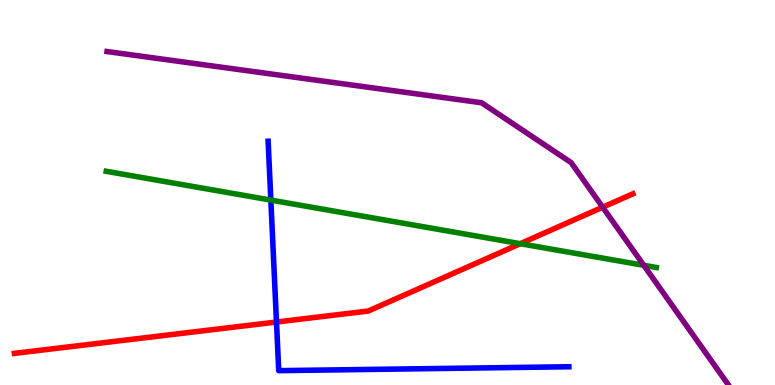[{'lines': ['blue', 'red'], 'intersections': [{'x': 3.57, 'y': 1.64}]}, {'lines': ['green', 'red'], 'intersections': [{'x': 6.71, 'y': 3.67}]}, {'lines': ['purple', 'red'], 'intersections': [{'x': 7.78, 'y': 4.62}]}, {'lines': ['blue', 'green'], 'intersections': [{'x': 3.49, 'y': 4.8}]}, {'lines': ['blue', 'purple'], 'intersections': []}, {'lines': ['green', 'purple'], 'intersections': [{'x': 8.31, 'y': 3.11}]}]